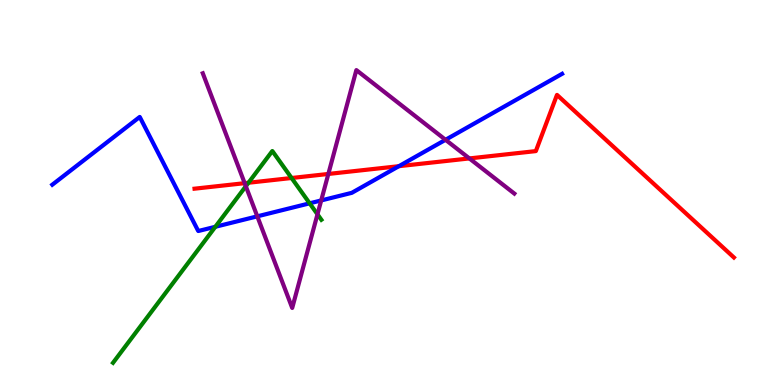[{'lines': ['blue', 'red'], 'intersections': [{'x': 5.15, 'y': 5.68}]}, {'lines': ['green', 'red'], 'intersections': [{'x': 3.21, 'y': 5.25}, {'x': 3.76, 'y': 5.38}]}, {'lines': ['purple', 'red'], 'intersections': [{'x': 3.16, 'y': 5.24}, {'x': 4.24, 'y': 5.48}, {'x': 6.06, 'y': 5.89}]}, {'lines': ['blue', 'green'], 'intersections': [{'x': 2.78, 'y': 4.11}, {'x': 4.0, 'y': 4.72}]}, {'lines': ['blue', 'purple'], 'intersections': [{'x': 3.32, 'y': 4.38}, {'x': 4.14, 'y': 4.79}, {'x': 5.75, 'y': 6.37}]}, {'lines': ['green', 'purple'], 'intersections': [{'x': 3.17, 'y': 5.16}, {'x': 4.1, 'y': 4.43}]}]